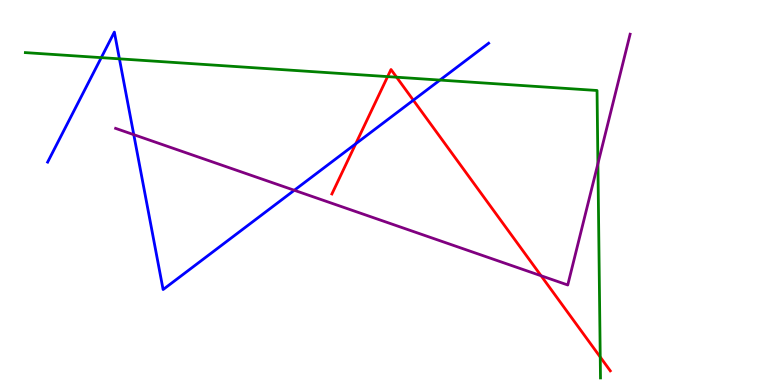[{'lines': ['blue', 'red'], 'intersections': [{'x': 4.59, 'y': 6.26}, {'x': 5.33, 'y': 7.4}]}, {'lines': ['green', 'red'], 'intersections': [{'x': 5.0, 'y': 8.01}, {'x': 5.12, 'y': 7.99}, {'x': 7.75, 'y': 0.726}]}, {'lines': ['purple', 'red'], 'intersections': [{'x': 6.98, 'y': 2.84}]}, {'lines': ['blue', 'green'], 'intersections': [{'x': 1.31, 'y': 8.5}, {'x': 1.54, 'y': 8.47}, {'x': 5.68, 'y': 7.92}]}, {'lines': ['blue', 'purple'], 'intersections': [{'x': 1.73, 'y': 6.5}, {'x': 3.8, 'y': 5.06}]}, {'lines': ['green', 'purple'], 'intersections': [{'x': 7.72, 'y': 5.75}]}]